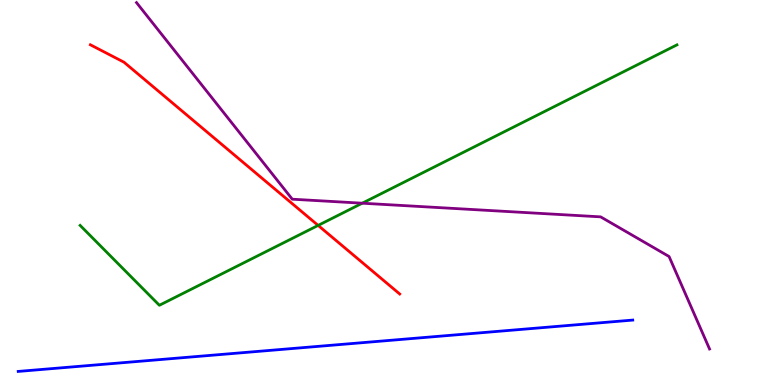[{'lines': ['blue', 'red'], 'intersections': []}, {'lines': ['green', 'red'], 'intersections': [{'x': 4.1, 'y': 4.15}]}, {'lines': ['purple', 'red'], 'intersections': []}, {'lines': ['blue', 'green'], 'intersections': []}, {'lines': ['blue', 'purple'], 'intersections': []}, {'lines': ['green', 'purple'], 'intersections': [{'x': 4.67, 'y': 4.72}]}]